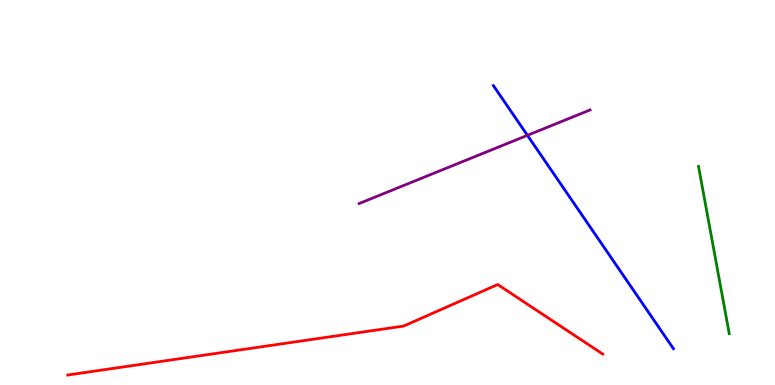[{'lines': ['blue', 'red'], 'intersections': []}, {'lines': ['green', 'red'], 'intersections': []}, {'lines': ['purple', 'red'], 'intersections': []}, {'lines': ['blue', 'green'], 'intersections': []}, {'lines': ['blue', 'purple'], 'intersections': [{'x': 6.81, 'y': 6.48}]}, {'lines': ['green', 'purple'], 'intersections': []}]